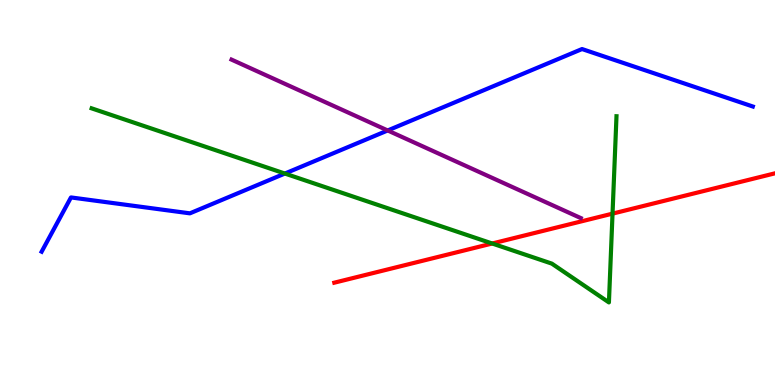[{'lines': ['blue', 'red'], 'intersections': []}, {'lines': ['green', 'red'], 'intersections': [{'x': 6.35, 'y': 3.68}, {'x': 7.9, 'y': 4.45}]}, {'lines': ['purple', 'red'], 'intersections': []}, {'lines': ['blue', 'green'], 'intersections': [{'x': 3.68, 'y': 5.49}]}, {'lines': ['blue', 'purple'], 'intersections': [{'x': 5.0, 'y': 6.61}]}, {'lines': ['green', 'purple'], 'intersections': []}]